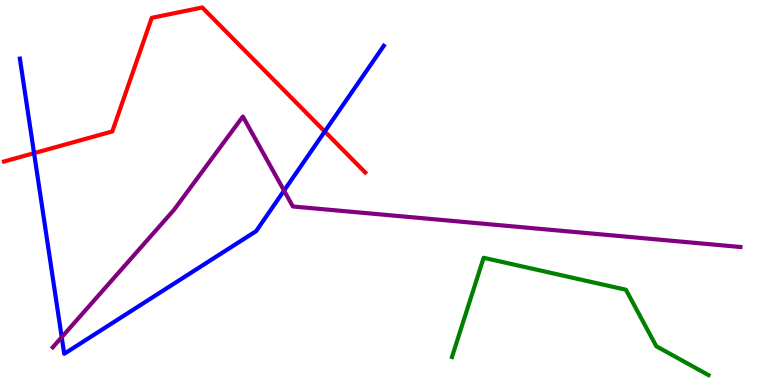[{'lines': ['blue', 'red'], 'intersections': [{'x': 0.44, 'y': 6.02}, {'x': 4.19, 'y': 6.58}]}, {'lines': ['green', 'red'], 'intersections': []}, {'lines': ['purple', 'red'], 'intersections': []}, {'lines': ['blue', 'green'], 'intersections': []}, {'lines': ['blue', 'purple'], 'intersections': [{'x': 0.796, 'y': 1.24}, {'x': 3.67, 'y': 5.05}]}, {'lines': ['green', 'purple'], 'intersections': []}]